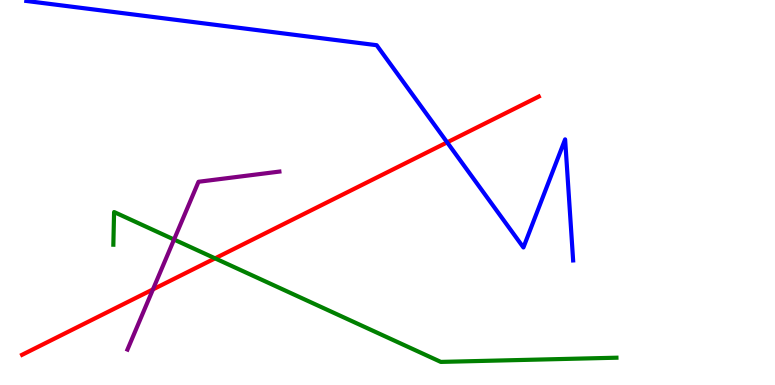[{'lines': ['blue', 'red'], 'intersections': [{'x': 5.77, 'y': 6.3}]}, {'lines': ['green', 'red'], 'intersections': [{'x': 2.78, 'y': 3.29}]}, {'lines': ['purple', 'red'], 'intersections': [{'x': 1.97, 'y': 2.48}]}, {'lines': ['blue', 'green'], 'intersections': []}, {'lines': ['blue', 'purple'], 'intersections': []}, {'lines': ['green', 'purple'], 'intersections': [{'x': 2.25, 'y': 3.78}]}]